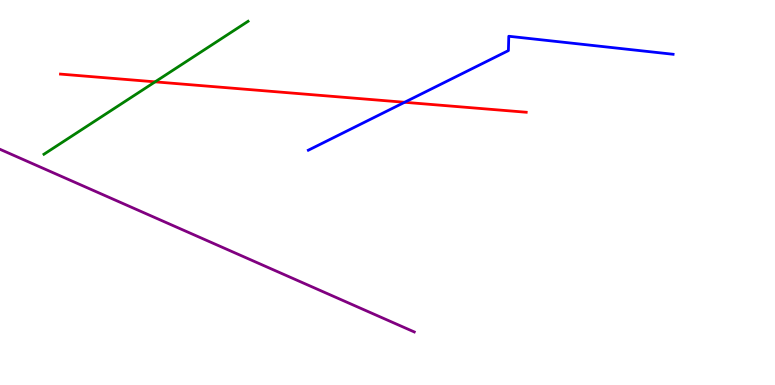[{'lines': ['blue', 'red'], 'intersections': [{'x': 5.22, 'y': 7.34}]}, {'lines': ['green', 'red'], 'intersections': [{'x': 2.0, 'y': 7.87}]}, {'lines': ['purple', 'red'], 'intersections': []}, {'lines': ['blue', 'green'], 'intersections': []}, {'lines': ['blue', 'purple'], 'intersections': []}, {'lines': ['green', 'purple'], 'intersections': []}]